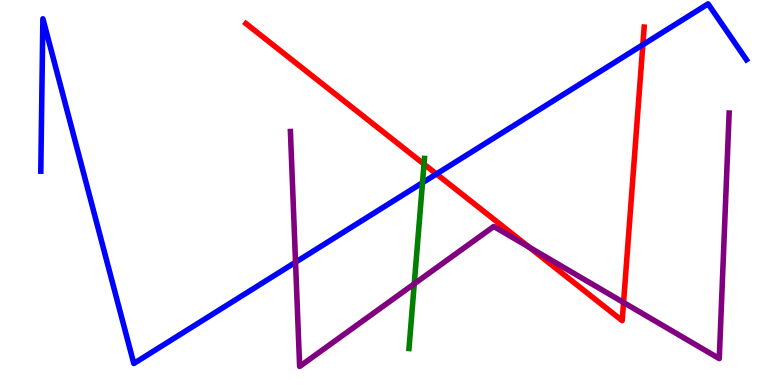[{'lines': ['blue', 'red'], 'intersections': [{'x': 5.63, 'y': 5.48}, {'x': 8.29, 'y': 8.84}]}, {'lines': ['green', 'red'], 'intersections': [{'x': 5.47, 'y': 5.74}]}, {'lines': ['purple', 'red'], 'intersections': [{'x': 6.83, 'y': 3.58}, {'x': 8.05, 'y': 2.14}]}, {'lines': ['blue', 'green'], 'intersections': [{'x': 5.45, 'y': 5.25}]}, {'lines': ['blue', 'purple'], 'intersections': [{'x': 3.81, 'y': 3.19}]}, {'lines': ['green', 'purple'], 'intersections': [{'x': 5.35, 'y': 2.63}]}]